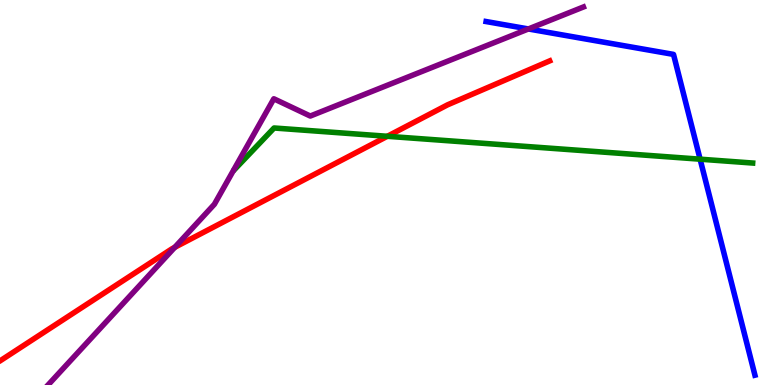[{'lines': ['blue', 'red'], 'intersections': []}, {'lines': ['green', 'red'], 'intersections': [{'x': 5.0, 'y': 6.46}]}, {'lines': ['purple', 'red'], 'intersections': [{'x': 2.25, 'y': 3.58}]}, {'lines': ['blue', 'green'], 'intersections': [{'x': 9.03, 'y': 5.87}]}, {'lines': ['blue', 'purple'], 'intersections': [{'x': 6.82, 'y': 9.25}]}, {'lines': ['green', 'purple'], 'intersections': []}]